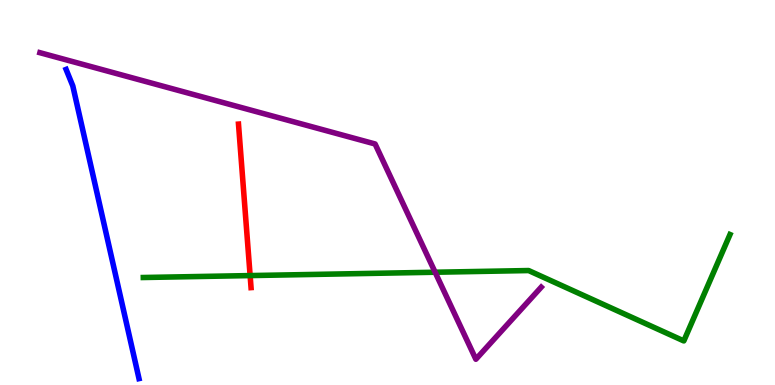[{'lines': ['blue', 'red'], 'intersections': []}, {'lines': ['green', 'red'], 'intersections': [{'x': 3.23, 'y': 2.84}]}, {'lines': ['purple', 'red'], 'intersections': []}, {'lines': ['blue', 'green'], 'intersections': []}, {'lines': ['blue', 'purple'], 'intersections': []}, {'lines': ['green', 'purple'], 'intersections': [{'x': 5.61, 'y': 2.93}]}]